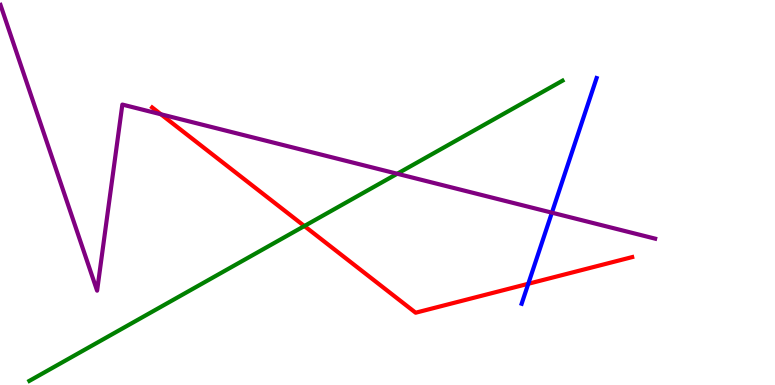[{'lines': ['blue', 'red'], 'intersections': [{'x': 6.82, 'y': 2.63}]}, {'lines': ['green', 'red'], 'intersections': [{'x': 3.93, 'y': 4.13}]}, {'lines': ['purple', 'red'], 'intersections': [{'x': 2.08, 'y': 7.03}]}, {'lines': ['blue', 'green'], 'intersections': []}, {'lines': ['blue', 'purple'], 'intersections': [{'x': 7.12, 'y': 4.48}]}, {'lines': ['green', 'purple'], 'intersections': [{'x': 5.13, 'y': 5.49}]}]